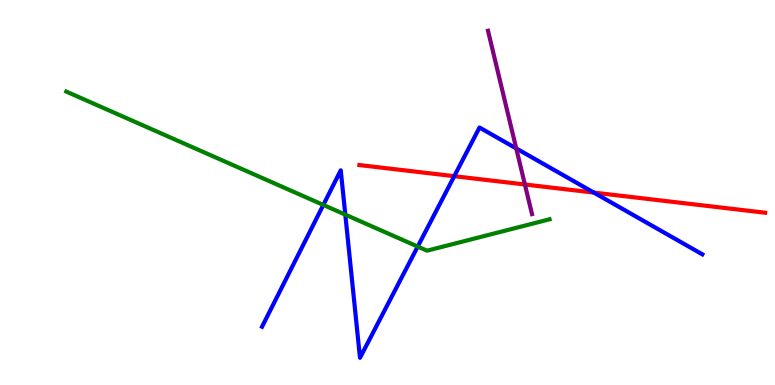[{'lines': ['blue', 'red'], 'intersections': [{'x': 5.86, 'y': 5.42}, {'x': 7.66, 'y': 5.0}]}, {'lines': ['green', 'red'], 'intersections': []}, {'lines': ['purple', 'red'], 'intersections': [{'x': 6.77, 'y': 5.21}]}, {'lines': ['blue', 'green'], 'intersections': [{'x': 4.17, 'y': 4.68}, {'x': 4.46, 'y': 4.43}, {'x': 5.39, 'y': 3.6}]}, {'lines': ['blue', 'purple'], 'intersections': [{'x': 6.66, 'y': 6.14}]}, {'lines': ['green', 'purple'], 'intersections': []}]